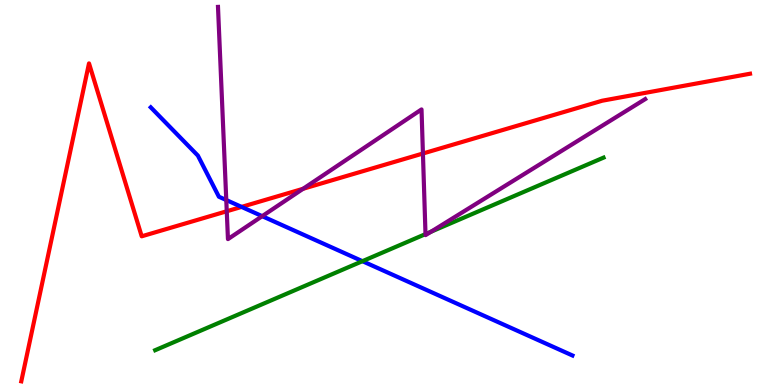[{'lines': ['blue', 'red'], 'intersections': [{'x': 3.12, 'y': 4.63}]}, {'lines': ['green', 'red'], 'intersections': []}, {'lines': ['purple', 'red'], 'intersections': [{'x': 2.93, 'y': 4.51}, {'x': 3.91, 'y': 5.1}, {'x': 5.46, 'y': 6.01}]}, {'lines': ['blue', 'green'], 'intersections': [{'x': 4.68, 'y': 3.22}]}, {'lines': ['blue', 'purple'], 'intersections': [{'x': 2.92, 'y': 4.8}, {'x': 3.38, 'y': 4.39}]}, {'lines': ['green', 'purple'], 'intersections': [{'x': 5.49, 'y': 3.92}, {'x': 5.56, 'y': 3.98}]}]